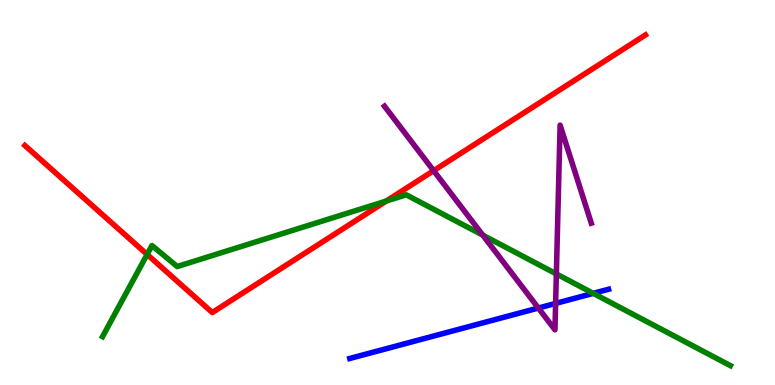[{'lines': ['blue', 'red'], 'intersections': []}, {'lines': ['green', 'red'], 'intersections': [{'x': 1.9, 'y': 3.39}, {'x': 4.98, 'y': 4.78}]}, {'lines': ['purple', 'red'], 'intersections': [{'x': 5.6, 'y': 5.57}]}, {'lines': ['blue', 'green'], 'intersections': [{'x': 7.65, 'y': 2.38}]}, {'lines': ['blue', 'purple'], 'intersections': [{'x': 6.95, 'y': 2.0}, {'x': 7.17, 'y': 2.12}]}, {'lines': ['green', 'purple'], 'intersections': [{'x': 6.23, 'y': 3.89}, {'x': 7.18, 'y': 2.89}]}]